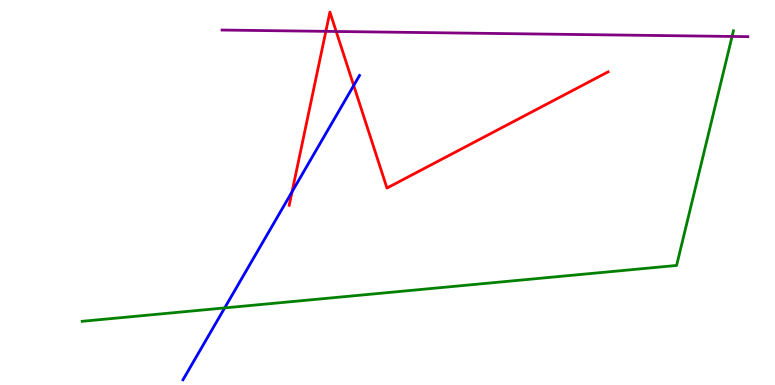[{'lines': ['blue', 'red'], 'intersections': [{'x': 3.77, 'y': 5.02}, {'x': 4.56, 'y': 7.78}]}, {'lines': ['green', 'red'], 'intersections': []}, {'lines': ['purple', 'red'], 'intersections': [{'x': 4.2, 'y': 9.19}, {'x': 4.34, 'y': 9.18}]}, {'lines': ['blue', 'green'], 'intersections': [{'x': 2.9, 'y': 2.0}]}, {'lines': ['blue', 'purple'], 'intersections': []}, {'lines': ['green', 'purple'], 'intersections': [{'x': 9.45, 'y': 9.05}]}]